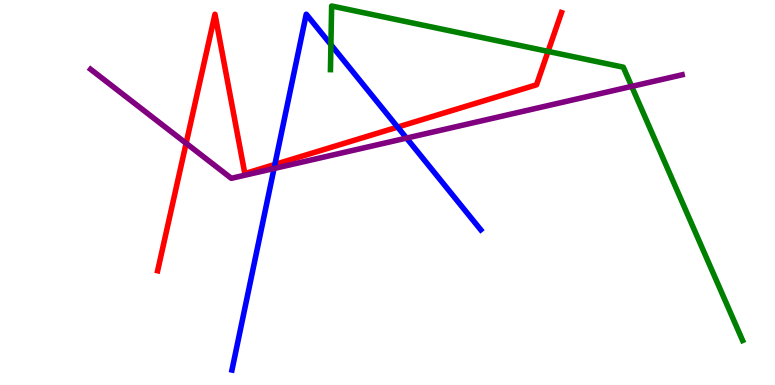[{'lines': ['blue', 'red'], 'intersections': [{'x': 3.55, 'y': 5.73}, {'x': 5.13, 'y': 6.7}]}, {'lines': ['green', 'red'], 'intersections': [{'x': 7.07, 'y': 8.66}]}, {'lines': ['purple', 'red'], 'intersections': [{'x': 2.4, 'y': 6.28}]}, {'lines': ['blue', 'green'], 'intersections': [{'x': 4.27, 'y': 8.84}]}, {'lines': ['blue', 'purple'], 'intersections': [{'x': 3.54, 'y': 5.62}, {'x': 5.25, 'y': 6.41}]}, {'lines': ['green', 'purple'], 'intersections': [{'x': 8.15, 'y': 7.76}]}]